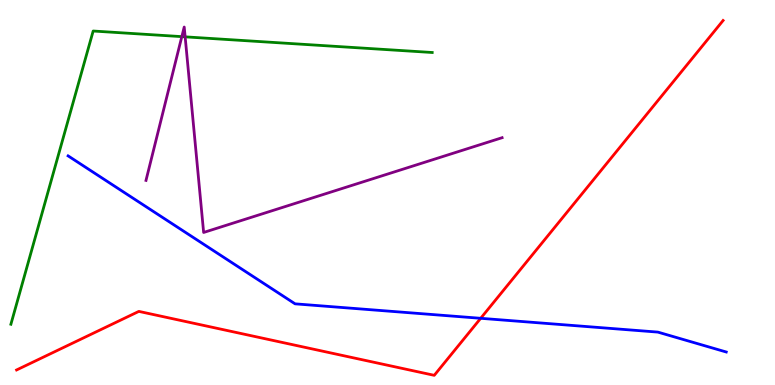[{'lines': ['blue', 'red'], 'intersections': [{'x': 6.2, 'y': 1.73}]}, {'lines': ['green', 'red'], 'intersections': []}, {'lines': ['purple', 'red'], 'intersections': []}, {'lines': ['blue', 'green'], 'intersections': []}, {'lines': ['blue', 'purple'], 'intersections': []}, {'lines': ['green', 'purple'], 'intersections': [{'x': 2.35, 'y': 9.05}, {'x': 2.39, 'y': 9.04}]}]